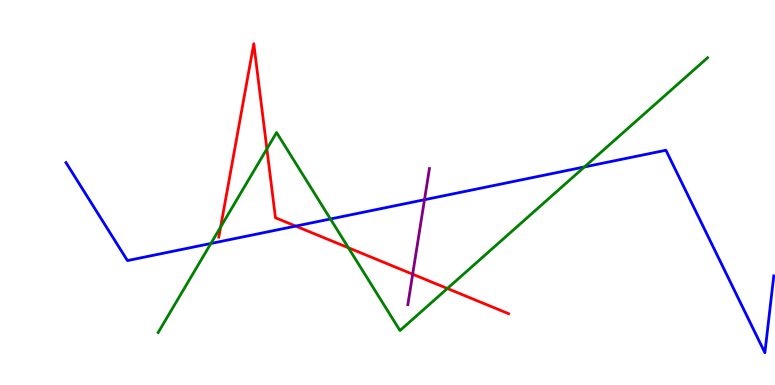[{'lines': ['blue', 'red'], 'intersections': [{'x': 3.82, 'y': 4.13}]}, {'lines': ['green', 'red'], 'intersections': [{'x': 2.85, 'y': 4.1}, {'x': 3.44, 'y': 6.13}, {'x': 4.5, 'y': 3.56}, {'x': 5.77, 'y': 2.51}]}, {'lines': ['purple', 'red'], 'intersections': [{'x': 5.32, 'y': 2.88}]}, {'lines': ['blue', 'green'], 'intersections': [{'x': 2.72, 'y': 3.68}, {'x': 4.26, 'y': 4.31}, {'x': 7.54, 'y': 5.66}]}, {'lines': ['blue', 'purple'], 'intersections': [{'x': 5.48, 'y': 4.81}]}, {'lines': ['green', 'purple'], 'intersections': []}]